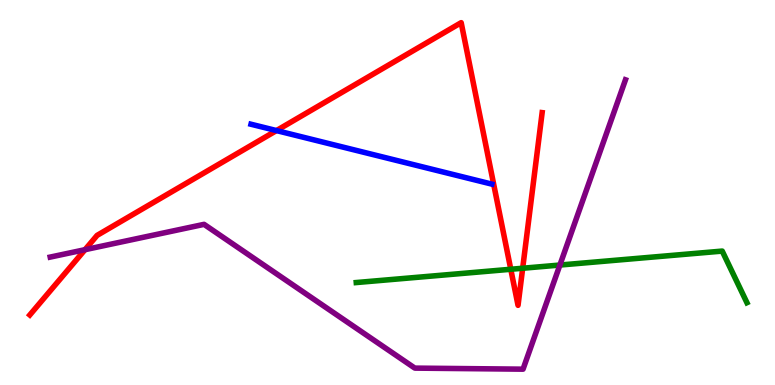[{'lines': ['blue', 'red'], 'intersections': [{'x': 3.57, 'y': 6.61}]}, {'lines': ['green', 'red'], 'intersections': [{'x': 6.59, 'y': 3.01}, {'x': 6.74, 'y': 3.03}]}, {'lines': ['purple', 'red'], 'intersections': [{'x': 1.1, 'y': 3.51}]}, {'lines': ['blue', 'green'], 'intersections': []}, {'lines': ['blue', 'purple'], 'intersections': []}, {'lines': ['green', 'purple'], 'intersections': [{'x': 7.22, 'y': 3.12}]}]